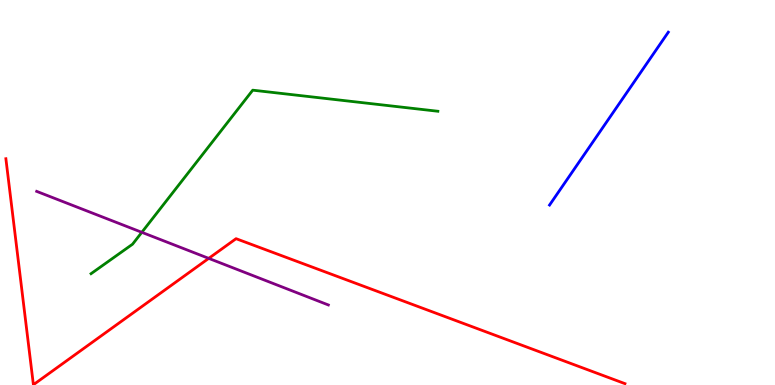[{'lines': ['blue', 'red'], 'intersections': []}, {'lines': ['green', 'red'], 'intersections': []}, {'lines': ['purple', 'red'], 'intersections': [{'x': 2.69, 'y': 3.29}]}, {'lines': ['blue', 'green'], 'intersections': []}, {'lines': ['blue', 'purple'], 'intersections': []}, {'lines': ['green', 'purple'], 'intersections': [{'x': 1.83, 'y': 3.97}]}]